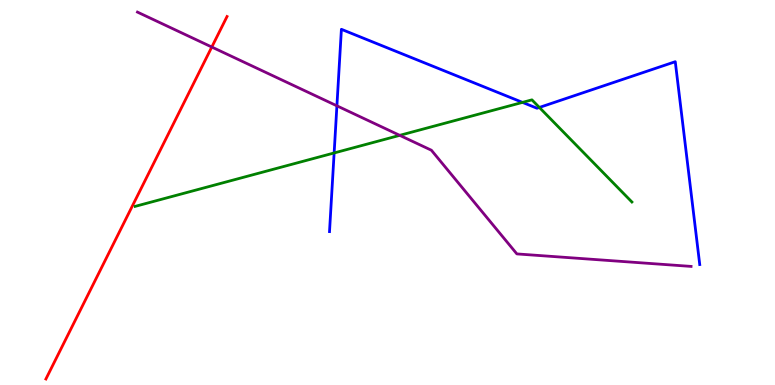[{'lines': ['blue', 'red'], 'intersections': []}, {'lines': ['green', 'red'], 'intersections': []}, {'lines': ['purple', 'red'], 'intersections': [{'x': 2.73, 'y': 8.78}]}, {'lines': ['blue', 'green'], 'intersections': [{'x': 4.31, 'y': 6.03}, {'x': 6.74, 'y': 7.34}, {'x': 6.96, 'y': 7.21}]}, {'lines': ['blue', 'purple'], 'intersections': [{'x': 4.35, 'y': 7.25}]}, {'lines': ['green', 'purple'], 'intersections': [{'x': 5.16, 'y': 6.48}]}]